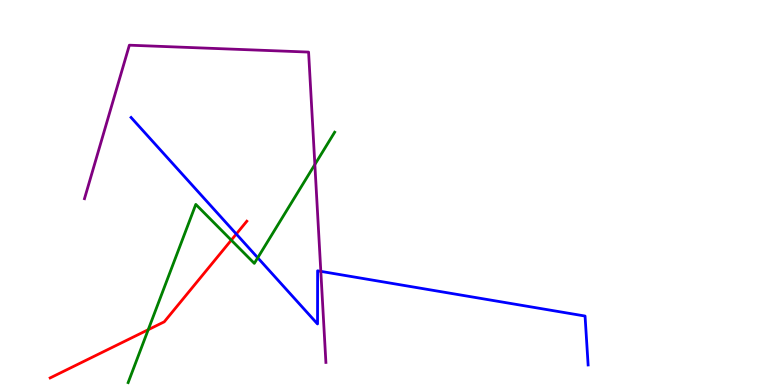[{'lines': ['blue', 'red'], 'intersections': [{'x': 3.05, 'y': 3.92}]}, {'lines': ['green', 'red'], 'intersections': [{'x': 1.91, 'y': 1.44}, {'x': 2.98, 'y': 3.76}]}, {'lines': ['purple', 'red'], 'intersections': []}, {'lines': ['blue', 'green'], 'intersections': [{'x': 3.33, 'y': 3.31}]}, {'lines': ['blue', 'purple'], 'intersections': [{'x': 4.14, 'y': 2.95}]}, {'lines': ['green', 'purple'], 'intersections': [{'x': 4.06, 'y': 5.73}]}]